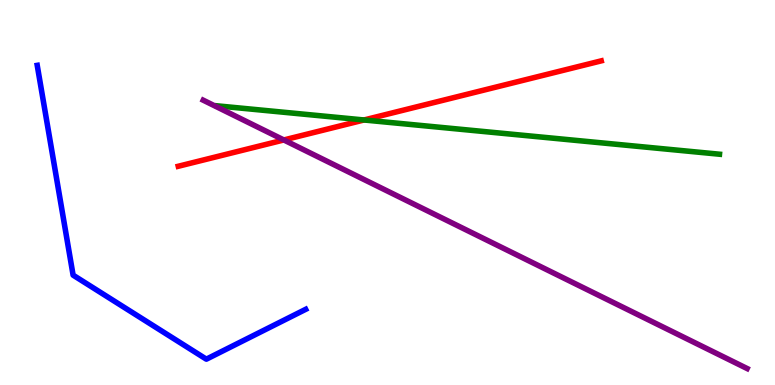[{'lines': ['blue', 'red'], 'intersections': []}, {'lines': ['green', 'red'], 'intersections': [{'x': 4.7, 'y': 6.88}]}, {'lines': ['purple', 'red'], 'intersections': [{'x': 3.66, 'y': 6.36}]}, {'lines': ['blue', 'green'], 'intersections': []}, {'lines': ['blue', 'purple'], 'intersections': []}, {'lines': ['green', 'purple'], 'intersections': []}]